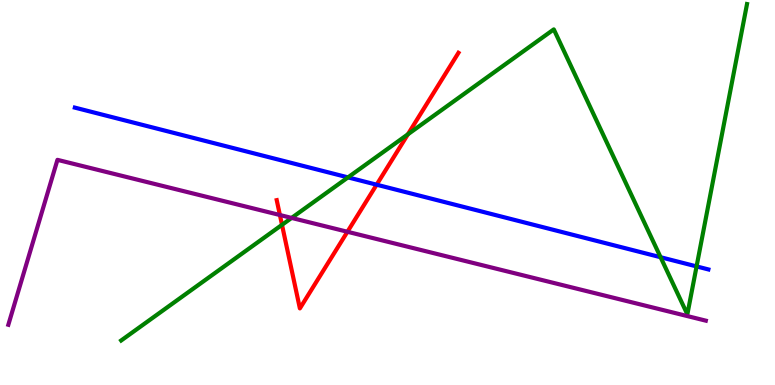[{'lines': ['blue', 'red'], 'intersections': [{'x': 4.86, 'y': 5.2}]}, {'lines': ['green', 'red'], 'intersections': [{'x': 3.64, 'y': 4.16}, {'x': 5.26, 'y': 6.51}]}, {'lines': ['purple', 'red'], 'intersections': [{'x': 3.61, 'y': 4.42}, {'x': 4.48, 'y': 3.98}]}, {'lines': ['blue', 'green'], 'intersections': [{'x': 4.49, 'y': 5.39}, {'x': 8.52, 'y': 3.32}, {'x': 8.99, 'y': 3.08}]}, {'lines': ['blue', 'purple'], 'intersections': []}, {'lines': ['green', 'purple'], 'intersections': [{'x': 3.76, 'y': 4.34}]}]